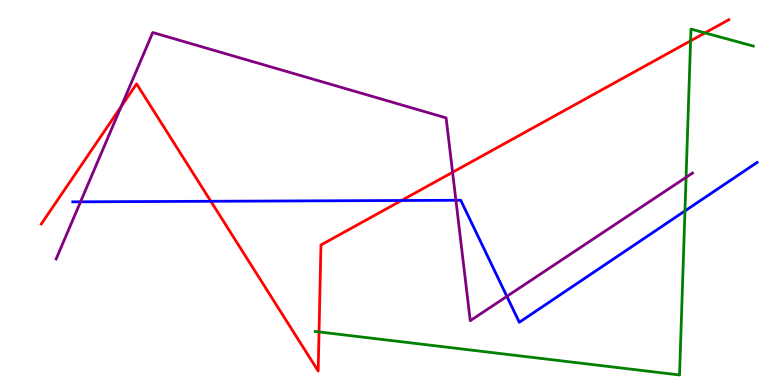[{'lines': ['blue', 'red'], 'intersections': [{'x': 2.72, 'y': 4.77}, {'x': 5.18, 'y': 4.79}]}, {'lines': ['green', 'red'], 'intersections': [{'x': 4.12, 'y': 1.38}, {'x': 8.91, 'y': 8.94}, {'x': 9.1, 'y': 9.15}]}, {'lines': ['purple', 'red'], 'intersections': [{'x': 1.56, 'y': 7.23}, {'x': 5.84, 'y': 5.52}]}, {'lines': ['blue', 'green'], 'intersections': [{'x': 8.84, 'y': 4.52}]}, {'lines': ['blue', 'purple'], 'intersections': [{'x': 1.04, 'y': 4.76}, {'x': 5.88, 'y': 4.8}, {'x': 6.54, 'y': 2.3}]}, {'lines': ['green', 'purple'], 'intersections': [{'x': 8.85, 'y': 5.39}]}]